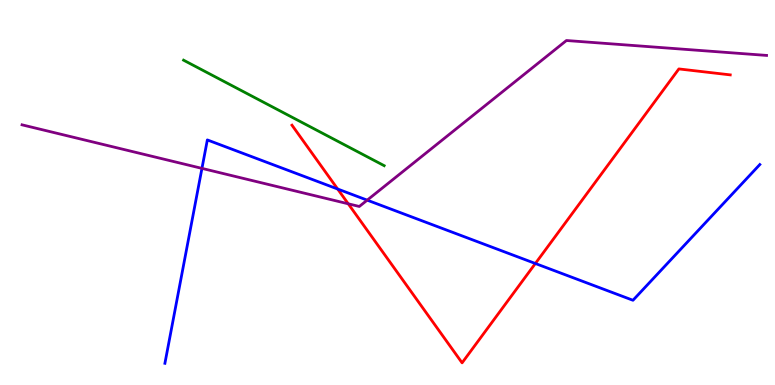[{'lines': ['blue', 'red'], 'intersections': [{'x': 4.36, 'y': 5.09}, {'x': 6.91, 'y': 3.16}]}, {'lines': ['green', 'red'], 'intersections': []}, {'lines': ['purple', 'red'], 'intersections': [{'x': 4.49, 'y': 4.71}]}, {'lines': ['blue', 'green'], 'intersections': []}, {'lines': ['blue', 'purple'], 'intersections': [{'x': 2.61, 'y': 5.63}, {'x': 4.74, 'y': 4.8}]}, {'lines': ['green', 'purple'], 'intersections': []}]